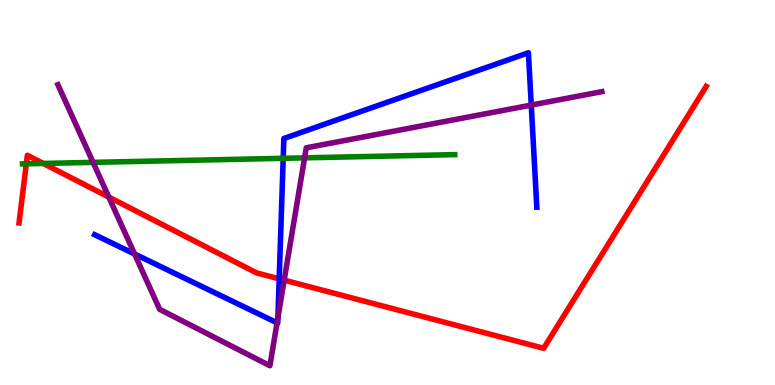[{'lines': ['blue', 'red'], 'intersections': [{'x': 3.6, 'y': 2.76}]}, {'lines': ['green', 'red'], 'intersections': [{'x': 0.34, 'y': 5.75}, {'x': 0.558, 'y': 5.75}]}, {'lines': ['purple', 'red'], 'intersections': [{'x': 1.4, 'y': 4.88}, {'x': 3.67, 'y': 2.72}]}, {'lines': ['blue', 'green'], 'intersections': [{'x': 3.65, 'y': 5.89}]}, {'lines': ['blue', 'purple'], 'intersections': [{'x': 1.74, 'y': 3.4}, {'x': 3.57, 'y': 1.62}, {'x': 3.59, 'y': 1.75}, {'x': 6.85, 'y': 7.27}]}, {'lines': ['green', 'purple'], 'intersections': [{'x': 1.2, 'y': 5.78}, {'x': 3.93, 'y': 5.9}]}]